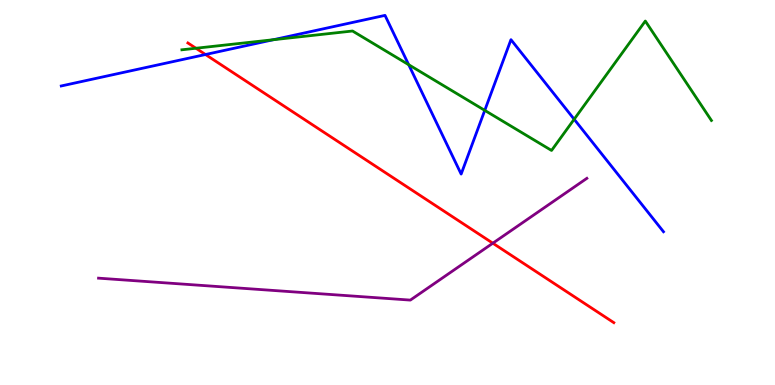[{'lines': ['blue', 'red'], 'intersections': [{'x': 2.65, 'y': 8.58}]}, {'lines': ['green', 'red'], 'intersections': [{'x': 2.53, 'y': 8.75}]}, {'lines': ['purple', 'red'], 'intersections': [{'x': 6.36, 'y': 3.68}]}, {'lines': ['blue', 'green'], 'intersections': [{'x': 3.53, 'y': 8.97}, {'x': 5.27, 'y': 8.32}, {'x': 6.25, 'y': 7.13}, {'x': 7.41, 'y': 6.9}]}, {'lines': ['blue', 'purple'], 'intersections': []}, {'lines': ['green', 'purple'], 'intersections': []}]